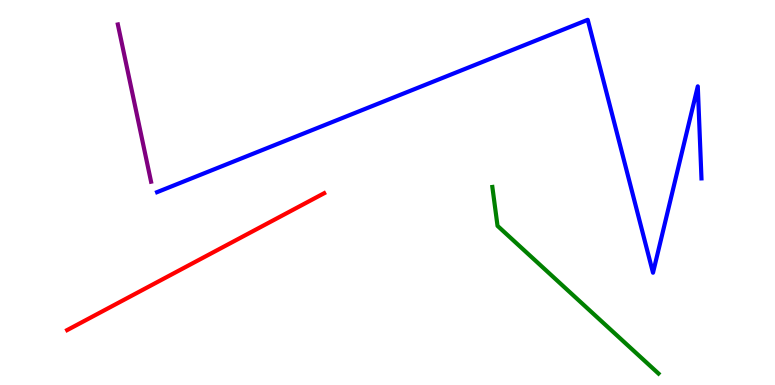[{'lines': ['blue', 'red'], 'intersections': []}, {'lines': ['green', 'red'], 'intersections': []}, {'lines': ['purple', 'red'], 'intersections': []}, {'lines': ['blue', 'green'], 'intersections': []}, {'lines': ['blue', 'purple'], 'intersections': []}, {'lines': ['green', 'purple'], 'intersections': []}]